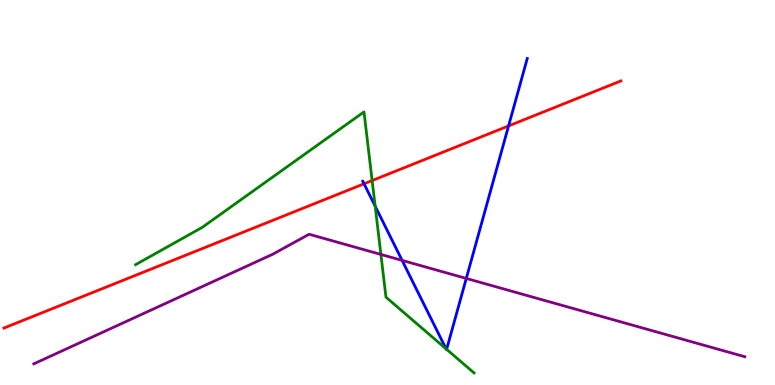[{'lines': ['blue', 'red'], 'intersections': [{'x': 4.7, 'y': 5.23}, {'x': 6.56, 'y': 6.73}]}, {'lines': ['green', 'red'], 'intersections': [{'x': 4.8, 'y': 5.31}]}, {'lines': ['purple', 'red'], 'intersections': []}, {'lines': ['blue', 'green'], 'intersections': [{'x': 4.84, 'y': 4.64}, {'x': 5.76, 'y': 0.939}, {'x': 5.76, 'y': 0.926}]}, {'lines': ['blue', 'purple'], 'intersections': [{'x': 5.19, 'y': 3.24}, {'x': 6.02, 'y': 2.77}]}, {'lines': ['green', 'purple'], 'intersections': [{'x': 4.91, 'y': 3.39}]}]